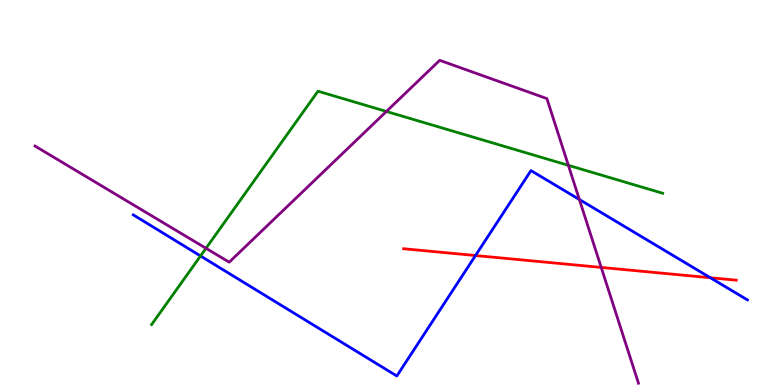[{'lines': ['blue', 'red'], 'intersections': [{'x': 6.14, 'y': 3.36}, {'x': 9.17, 'y': 2.79}]}, {'lines': ['green', 'red'], 'intersections': []}, {'lines': ['purple', 'red'], 'intersections': [{'x': 7.76, 'y': 3.05}]}, {'lines': ['blue', 'green'], 'intersections': [{'x': 2.59, 'y': 3.35}]}, {'lines': ['blue', 'purple'], 'intersections': [{'x': 7.48, 'y': 4.82}]}, {'lines': ['green', 'purple'], 'intersections': [{'x': 2.66, 'y': 3.55}, {'x': 4.99, 'y': 7.11}, {'x': 7.33, 'y': 5.71}]}]